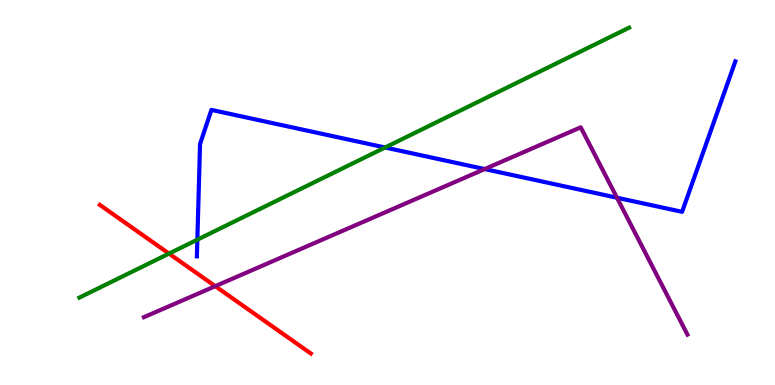[{'lines': ['blue', 'red'], 'intersections': []}, {'lines': ['green', 'red'], 'intersections': [{'x': 2.18, 'y': 3.41}]}, {'lines': ['purple', 'red'], 'intersections': [{'x': 2.78, 'y': 2.57}]}, {'lines': ['blue', 'green'], 'intersections': [{'x': 2.55, 'y': 3.77}, {'x': 4.97, 'y': 6.17}]}, {'lines': ['blue', 'purple'], 'intersections': [{'x': 6.25, 'y': 5.61}, {'x': 7.96, 'y': 4.86}]}, {'lines': ['green', 'purple'], 'intersections': []}]